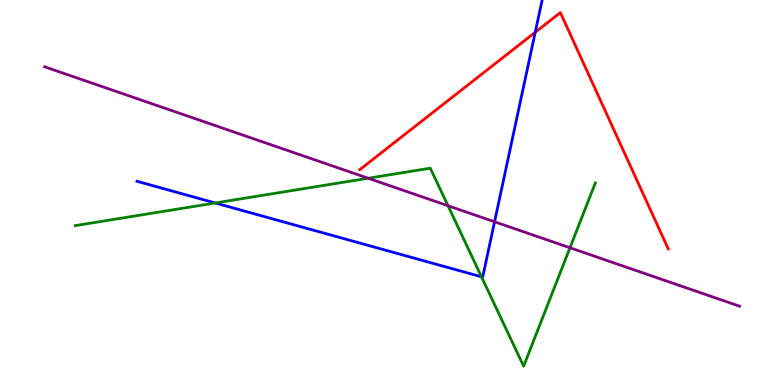[{'lines': ['blue', 'red'], 'intersections': [{'x': 6.91, 'y': 9.16}]}, {'lines': ['green', 'red'], 'intersections': []}, {'lines': ['purple', 'red'], 'intersections': []}, {'lines': ['blue', 'green'], 'intersections': [{'x': 2.78, 'y': 4.73}, {'x': 6.21, 'y': 2.81}]}, {'lines': ['blue', 'purple'], 'intersections': [{'x': 6.38, 'y': 4.24}]}, {'lines': ['green', 'purple'], 'intersections': [{'x': 4.75, 'y': 5.37}, {'x': 5.78, 'y': 4.66}, {'x': 7.35, 'y': 3.56}]}]